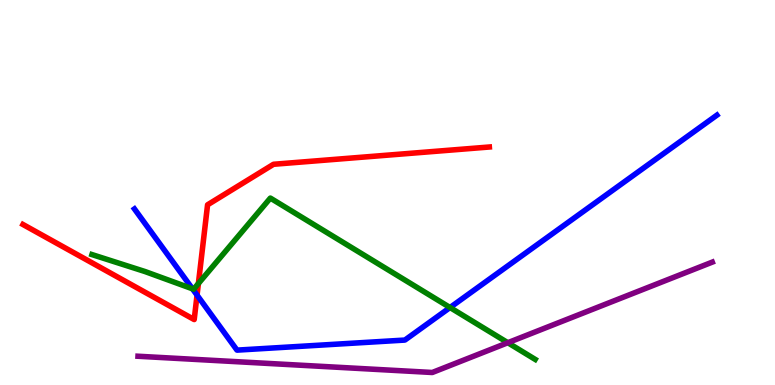[{'lines': ['blue', 'red'], 'intersections': [{'x': 2.54, 'y': 2.33}]}, {'lines': ['green', 'red'], 'intersections': [{'x': 2.56, 'y': 2.64}]}, {'lines': ['purple', 'red'], 'intersections': []}, {'lines': ['blue', 'green'], 'intersections': [{'x': 2.48, 'y': 2.5}, {'x': 5.81, 'y': 2.01}]}, {'lines': ['blue', 'purple'], 'intersections': []}, {'lines': ['green', 'purple'], 'intersections': [{'x': 6.55, 'y': 1.1}]}]